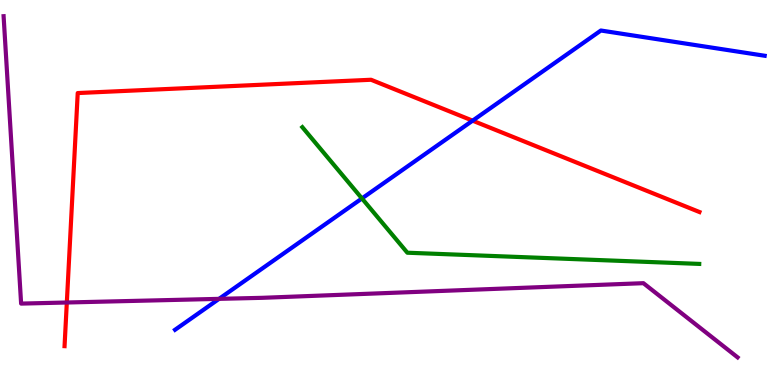[{'lines': ['blue', 'red'], 'intersections': [{'x': 6.1, 'y': 6.87}]}, {'lines': ['green', 'red'], 'intersections': []}, {'lines': ['purple', 'red'], 'intersections': [{'x': 0.862, 'y': 2.14}]}, {'lines': ['blue', 'green'], 'intersections': [{'x': 4.67, 'y': 4.85}]}, {'lines': ['blue', 'purple'], 'intersections': [{'x': 2.83, 'y': 2.24}]}, {'lines': ['green', 'purple'], 'intersections': []}]